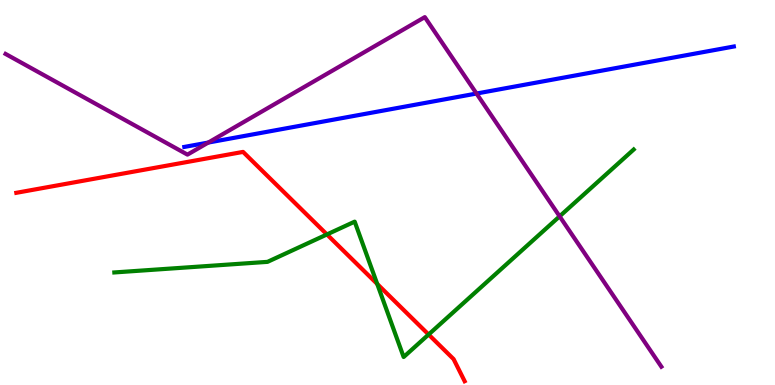[{'lines': ['blue', 'red'], 'intersections': []}, {'lines': ['green', 'red'], 'intersections': [{'x': 4.22, 'y': 3.91}, {'x': 4.87, 'y': 2.62}, {'x': 5.53, 'y': 1.31}]}, {'lines': ['purple', 'red'], 'intersections': []}, {'lines': ['blue', 'green'], 'intersections': []}, {'lines': ['blue', 'purple'], 'intersections': [{'x': 2.69, 'y': 6.3}, {'x': 6.15, 'y': 7.57}]}, {'lines': ['green', 'purple'], 'intersections': [{'x': 7.22, 'y': 4.38}]}]